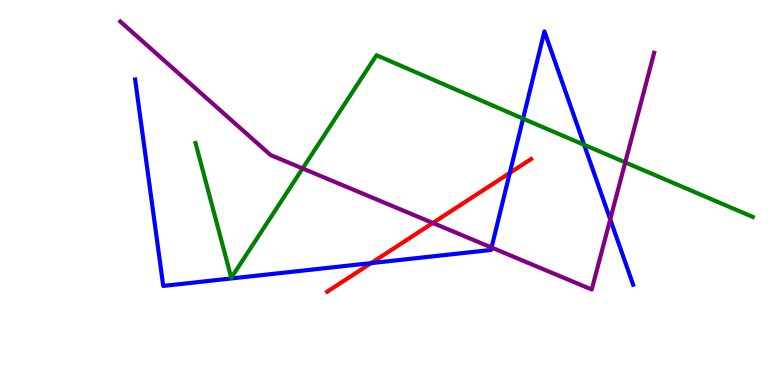[{'lines': ['blue', 'red'], 'intersections': [{'x': 4.79, 'y': 3.17}, {'x': 6.58, 'y': 5.51}]}, {'lines': ['green', 'red'], 'intersections': []}, {'lines': ['purple', 'red'], 'intersections': [{'x': 5.59, 'y': 4.21}]}, {'lines': ['blue', 'green'], 'intersections': [{'x': 6.75, 'y': 6.92}, {'x': 7.54, 'y': 6.24}]}, {'lines': ['blue', 'purple'], 'intersections': [{'x': 6.34, 'y': 3.57}, {'x': 7.87, 'y': 4.3}]}, {'lines': ['green', 'purple'], 'intersections': [{'x': 3.9, 'y': 5.62}, {'x': 8.07, 'y': 5.78}]}]